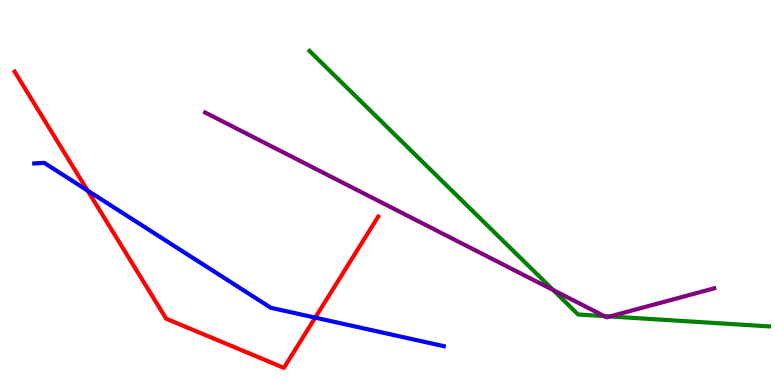[{'lines': ['blue', 'red'], 'intersections': [{'x': 1.13, 'y': 5.05}, {'x': 4.07, 'y': 1.75}]}, {'lines': ['green', 'red'], 'intersections': []}, {'lines': ['purple', 'red'], 'intersections': []}, {'lines': ['blue', 'green'], 'intersections': []}, {'lines': ['blue', 'purple'], 'intersections': []}, {'lines': ['green', 'purple'], 'intersections': [{'x': 7.14, 'y': 2.47}, {'x': 7.8, 'y': 1.79}, {'x': 7.87, 'y': 1.78}]}]